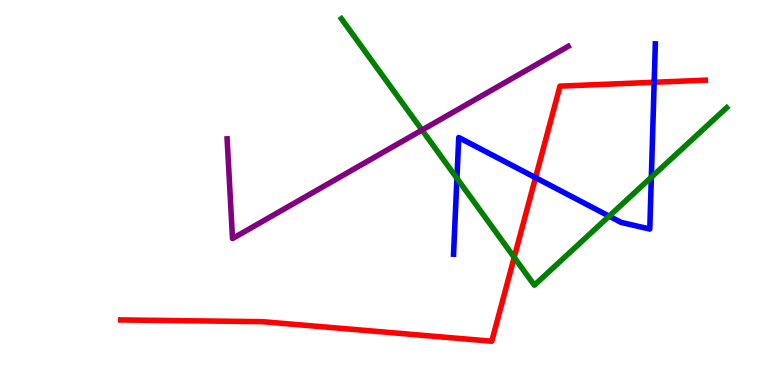[{'lines': ['blue', 'red'], 'intersections': [{'x': 6.91, 'y': 5.39}, {'x': 8.44, 'y': 7.86}]}, {'lines': ['green', 'red'], 'intersections': [{'x': 6.63, 'y': 3.31}]}, {'lines': ['purple', 'red'], 'intersections': []}, {'lines': ['blue', 'green'], 'intersections': [{'x': 5.9, 'y': 5.37}, {'x': 7.86, 'y': 4.39}, {'x': 8.4, 'y': 5.4}]}, {'lines': ['blue', 'purple'], 'intersections': []}, {'lines': ['green', 'purple'], 'intersections': [{'x': 5.45, 'y': 6.62}]}]